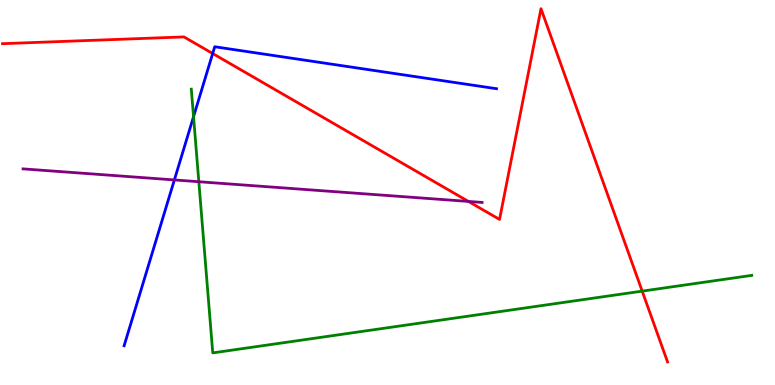[{'lines': ['blue', 'red'], 'intersections': [{'x': 2.74, 'y': 8.61}]}, {'lines': ['green', 'red'], 'intersections': [{'x': 8.29, 'y': 2.44}]}, {'lines': ['purple', 'red'], 'intersections': [{'x': 6.04, 'y': 4.77}]}, {'lines': ['blue', 'green'], 'intersections': [{'x': 2.5, 'y': 6.97}]}, {'lines': ['blue', 'purple'], 'intersections': [{'x': 2.25, 'y': 5.33}]}, {'lines': ['green', 'purple'], 'intersections': [{'x': 2.57, 'y': 5.28}]}]